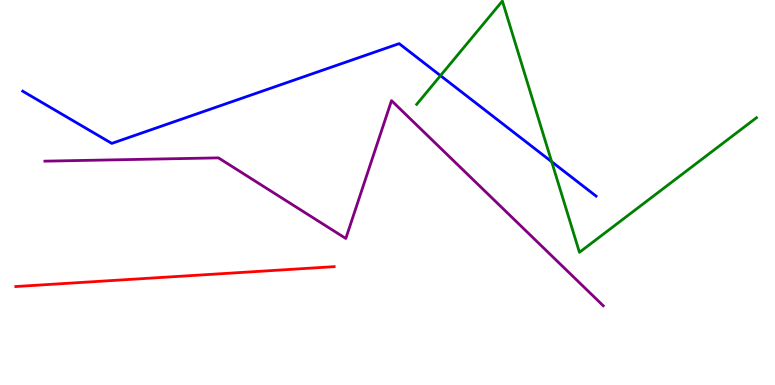[{'lines': ['blue', 'red'], 'intersections': []}, {'lines': ['green', 'red'], 'intersections': []}, {'lines': ['purple', 'red'], 'intersections': []}, {'lines': ['blue', 'green'], 'intersections': [{'x': 5.68, 'y': 8.04}, {'x': 7.12, 'y': 5.8}]}, {'lines': ['blue', 'purple'], 'intersections': []}, {'lines': ['green', 'purple'], 'intersections': []}]